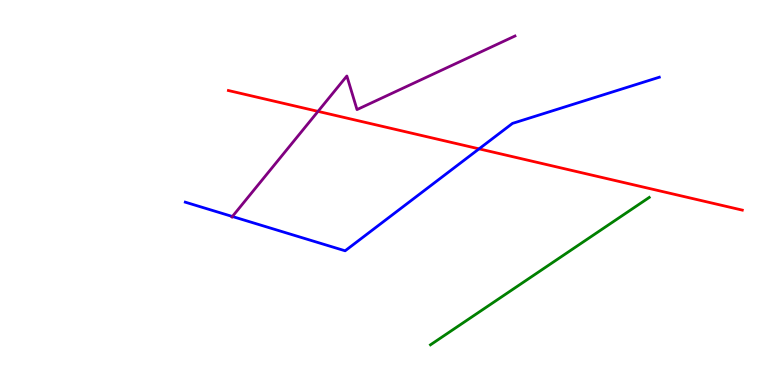[{'lines': ['blue', 'red'], 'intersections': [{'x': 6.18, 'y': 6.13}]}, {'lines': ['green', 'red'], 'intersections': []}, {'lines': ['purple', 'red'], 'intersections': [{'x': 4.1, 'y': 7.11}]}, {'lines': ['blue', 'green'], 'intersections': []}, {'lines': ['blue', 'purple'], 'intersections': [{'x': 3.0, 'y': 4.38}]}, {'lines': ['green', 'purple'], 'intersections': []}]